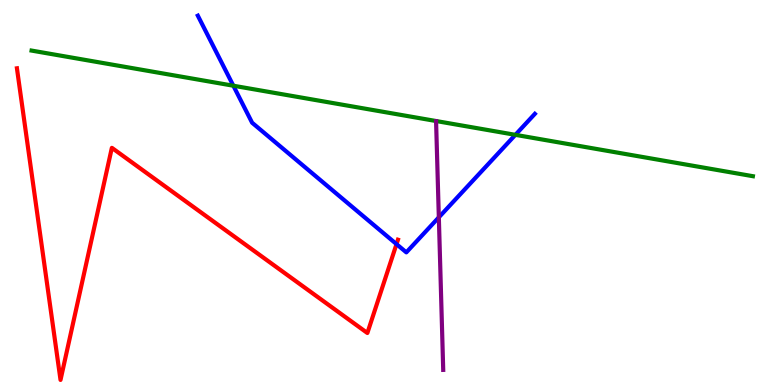[{'lines': ['blue', 'red'], 'intersections': [{'x': 5.12, 'y': 3.66}]}, {'lines': ['green', 'red'], 'intersections': []}, {'lines': ['purple', 'red'], 'intersections': []}, {'lines': ['blue', 'green'], 'intersections': [{'x': 3.01, 'y': 7.77}, {'x': 6.65, 'y': 6.5}]}, {'lines': ['blue', 'purple'], 'intersections': [{'x': 5.66, 'y': 4.35}]}, {'lines': ['green', 'purple'], 'intersections': []}]